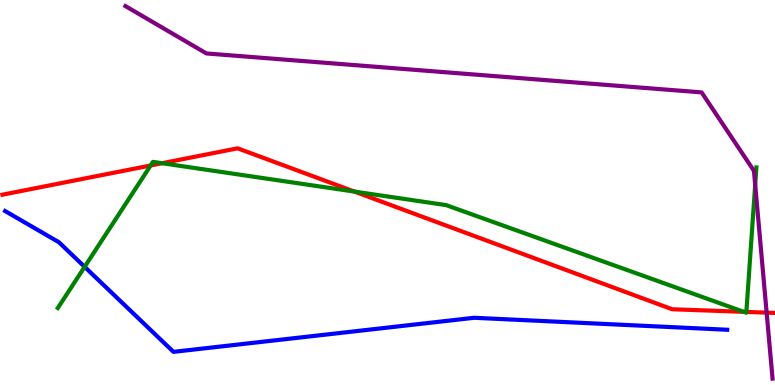[{'lines': ['blue', 'red'], 'intersections': []}, {'lines': ['green', 'red'], 'intersections': [{'x': 1.94, 'y': 5.7}, {'x': 2.09, 'y': 5.76}, {'x': 4.57, 'y': 5.02}, {'x': 9.6, 'y': 1.9}, {'x': 9.63, 'y': 1.9}]}, {'lines': ['purple', 'red'], 'intersections': [{'x': 9.89, 'y': 1.88}]}, {'lines': ['blue', 'green'], 'intersections': [{'x': 1.09, 'y': 3.07}]}, {'lines': ['blue', 'purple'], 'intersections': []}, {'lines': ['green', 'purple'], 'intersections': [{'x': 9.74, 'y': 5.2}]}]